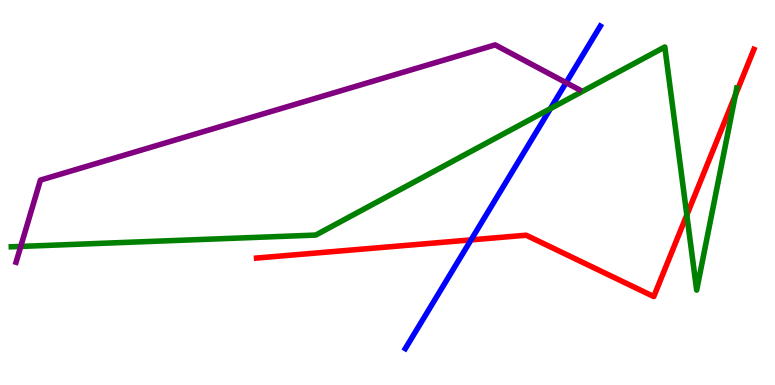[{'lines': ['blue', 'red'], 'intersections': [{'x': 6.08, 'y': 3.77}]}, {'lines': ['green', 'red'], 'intersections': [{'x': 8.86, 'y': 4.42}, {'x': 9.49, 'y': 7.53}]}, {'lines': ['purple', 'red'], 'intersections': []}, {'lines': ['blue', 'green'], 'intersections': [{'x': 7.1, 'y': 7.18}]}, {'lines': ['blue', 'purple'], 'intersections': [{'x': 7.3, 'y': 7.85}]}, {'lines': ['green', 'purple'], 'intersections': [{'x': 0.268, 'y': 3.6}]}]